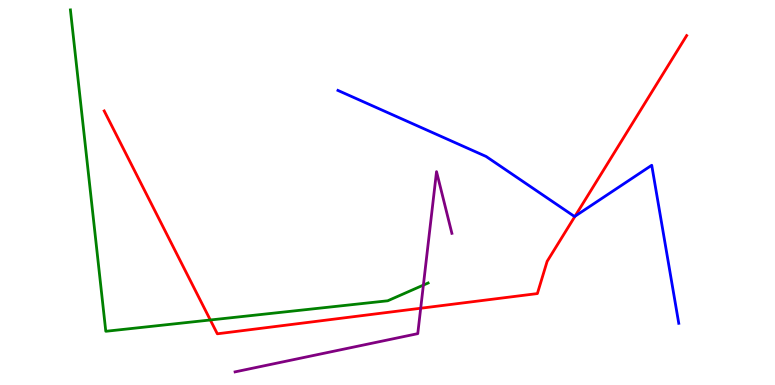[{'lines': ['blue', 'red'], 'intersections': [{'x': 7.42, 'y': 4.38}]}, {'lines': ['green', 'red'], 'intersections': [{'x': 2.71, 'y': 1.69}]}, {'lines': ['purple', 'red'], 'intersections': [{'x': 5.43, 'y': 1.99}]}, {'lines': ['blue', 'green'], 'intersections': []}, {'lines': ['blue', 'purple'], 'intersections': []}, {'lines': ['green', 'purple'], 'intersections': [{'x': 5.46, 'y': 2.59}]}]